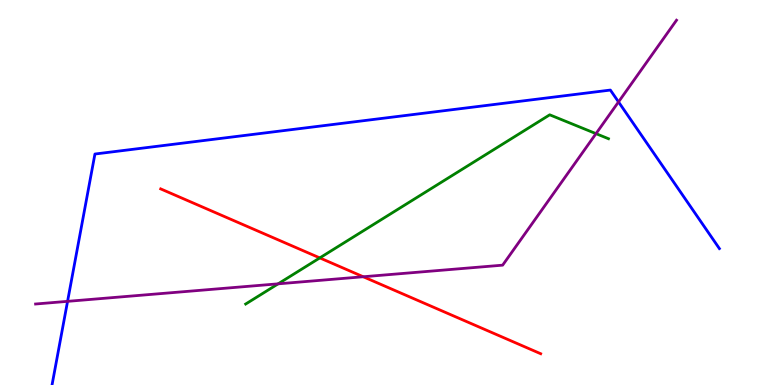[{'lines': ['blue', 'red'], 'intersections': []}, {'lines': ['green', 'red'], 'intersections': [{'x': 4.13, 'y': 3.3}]}, {'lines': ['purple', 'red'], 'intersections': [{'x': 4.69, 'y': 2.81}]}, {'lines': ['blue', 'green'], 'intersections': []}, {'lines': ['blue', 'purple'], 'intersections': [{'x': 0.872, 'y': 2.17}, {'x': 7.98, 'y': 7.35}]}, {'lines': ['green', 'purple'], 'intersections': [{'x': 3.59, 'y': 2.63}, {'x': 7.69, 'y': 6.53}]}]